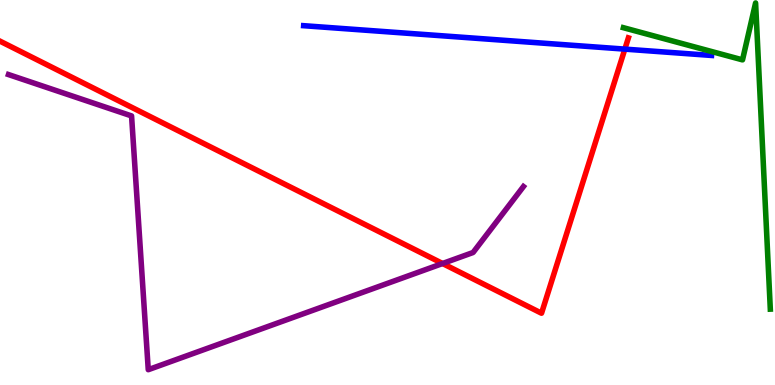[{'lines': ['blue', 'red'], 'intersections': [{'x': 8.06, 'y': 8.72}]}, {'lines': ['green', 'red'], 'intersections': []}, {'lines': ['purple', 'red'], 'intersections': [{'x': 5.71, 'y': 3.16}]}, {'lines': ['blue', 'green'], 'intersections': []}, {'lines': ['blue', 'purple'], 'intersections': []}, {'lines': ['green', 'purple'], 'intersections': []}]